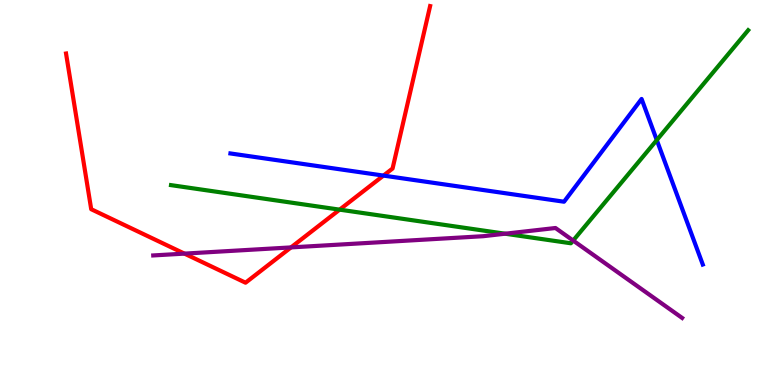[{'lines': ['blue', 'red'], 'intersections': [{'x': 4.95, 'y': 5.44}]}, {'lines': ['green', 'red'], 'intersections': [{'x': 4.38, 'y': 4.55}]}, {'lines': ['purple', 'red'], 'intersections': [{'x': 2.38, 'y': 3.41}, {'x': 3.75, 'y': 3.57}]}, {'lines': ['blue', 'green'], 'intersections': [{'x': 8.47, 'y': 6.36}]}, {'lines': ['blue', 'purple'], 'intersections': []}, {'lines': ['green', 'purple'], 'intersections': [{'x': 6.52, 'y': 3.93}, {'x': 7.4, 'y': 3.75}]}]